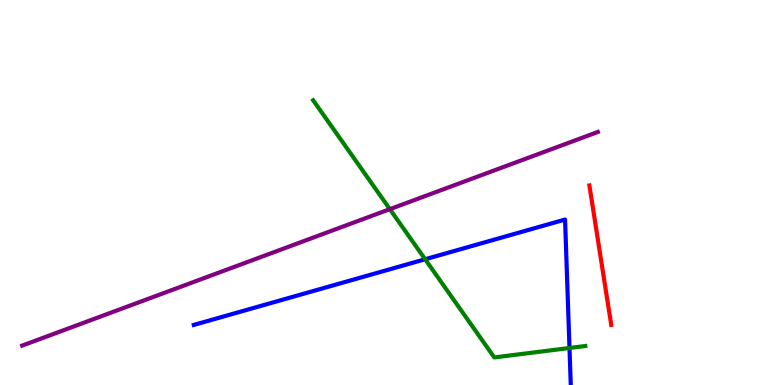[{'lines': ['blue', 'red'], 'intersections': []}, {'lines': ['green', 'red'], 'intersections': []}, {'lines': ['purple', 'red'], 'intersections': []}, {'lines': ['blue', 'green'], 'intersections': [{'x': 5.49, 'y': 3.27}, {'x': 7.35, 'y': 0.961}]}, {'lines': ['blue', 'purple'], 'intersections': []}, {'lines': ['green', 'purple'], 'intersections': [{'x': 5.03, 'y': 4.57}]}]